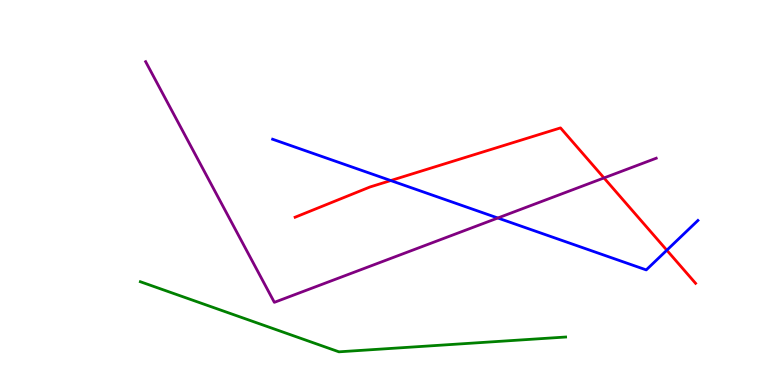[{'lines': ['blue', 'red'], 'intersections': [{'x': 5.04, 'y': 5.31}, {'x': 8.6, 'y': 3.5}]}, {'lines': ['green', 'red'], 'intersections': []}, {'lines': ['purple', 'red'], 'intersections': [{'x': 7.79, 'y': 5.38}]}, {'lines': ['blue', 'green'], 'intersections': []}, {'lines': ['blue', 'purple'], 'intersections': [{'x': 6.42, 'y': 4.34}]}, {'lines': ['green', 'purple'], 'intersections': []}]